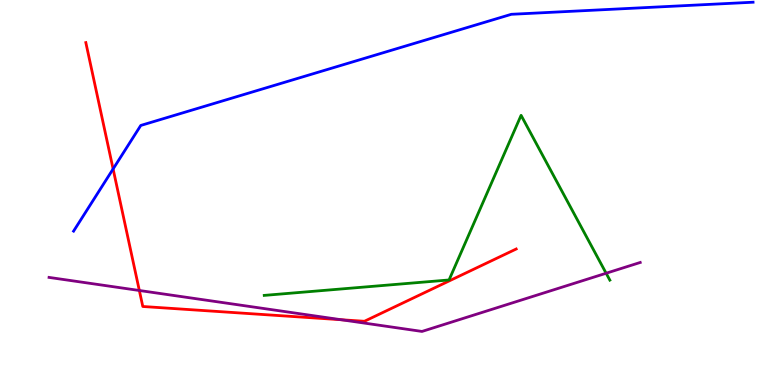[{'lines': ['blue', 'red'], 'intersections': [{'x': 1.46, 'y': 5.61}]}, {'lines': ['green', 'red'], 'intersections': []}, {'lines': ['purple', 'red'], 'intersections': [{'x': 1.8, 'y': 2.45}, {'x': 4.4, 'y': 1.7}]}, {'lines': ['blue', 'green'], 'intersections': []}, {'lines': ['blue', 'purple'], 'intersections': []}, {'lines': ['green', 'purple'], 'intersections': [{'x': 7.82, 'y': 2.9}]}]